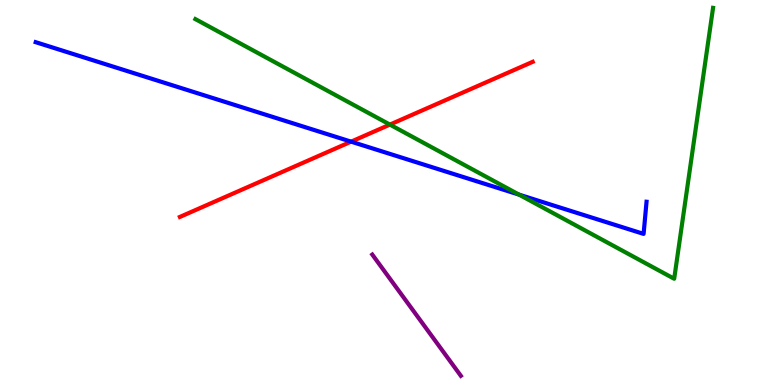[{'lines': ['blue', 'red'], 'intersections': [{'x': 4.53, 'y': 6.32}]}, {'lines': ['green', 'red'], 'intersections': [{'x': 5.03, 'y': 6.76}]}, {'lines': ['purple', 'red'], 'intersections': []}, {'lines': ['blue', 'green'], 'intersections': [{'x': 6.7, 'y': 4.95}]}, {'lines': ['blue', 'purple'], 'intersections': []}, {'lines': ['green', 'purple'], 'intersections': []}]